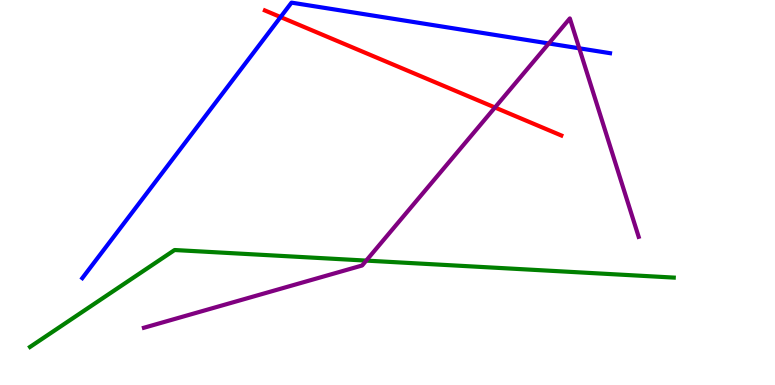[{'lines': ['blue', 'red'], 'intersections': [{'x': 3.62, 'y': 9.56}]}, {'lines': ['green', 'red'], 'intersections': []}, {'lines': ['purple', 'red'], 'intersections': [{'x': 6.39, 'y': 7.21}]}, {'lines': ['blue', 'green'], 'intersections': []}, {'lines': ['blue', 'purple'], 'intersections': [{'x': 7.08, 'y': 8.87}, {'x': 7.47, 'y': 8.75}]}, {'lines': ['green', 'purple'], 'intersections': [{'x': 4.73, 'y': 3.23}]}]